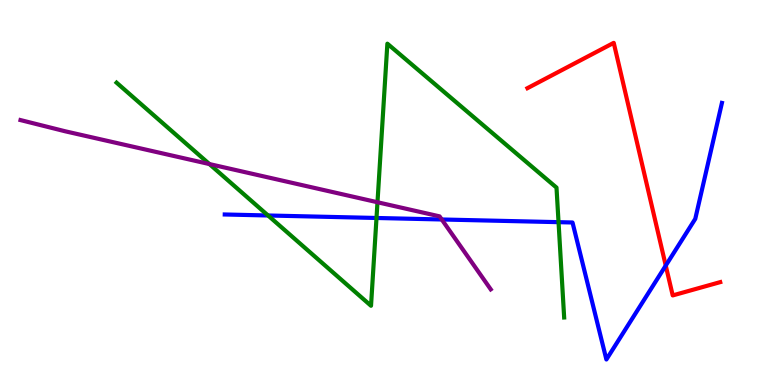[{'lines': ['blue', 'red'], 'intersections': [{'x': 8.59, 'y': 3.1}]}, {'lines': ['green', 'red'], 'intersections': []}, {'lines': ['purple', 'red'], 'intersections': []}, {'lines': ['blue', 'green'], 'intersections': [{'x': 3.46, 'y': 4.4}, {'x': 4.86, 'y': 4.34}, {'x': 7.21, 'y': 4.23}]}, {'lines': ['blue', 'purple'], 'intersections': [{'x': 5.7, 'y': 4.3}]}, {'lines': ['green', 'purple'], 'intersections': [{'x': 2.7, 'y': 5.74}, {'x': 4.87, 'y': 4.75}]}]